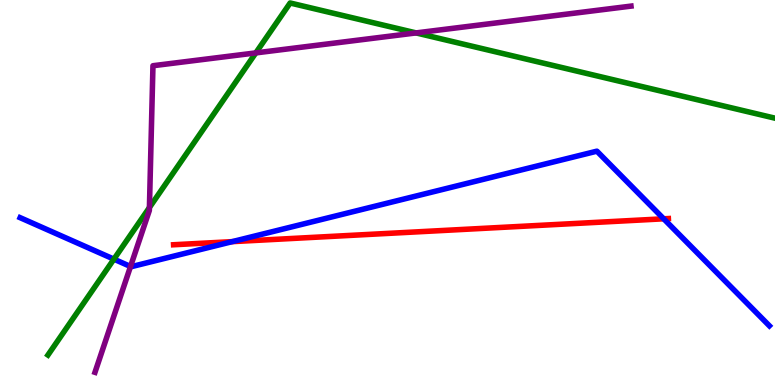[{'lines': ['blue', 'red'], 'intersections': [{'x': 3.0, 'y': 3.72}, {'x': 8.56, 'y': 4.32}]}, {'lines': ['green', 'red'], 'intersections': []}, {'lines': ['purple', 'red'], 'intersections': []}, {'lines': ['blue', 'green'], 'intersections': [{'x': 1.47, 'y': 3.27}]}, {'lines': ['blue', 'purple'], 'intersections': [{'x': 1.68, 'y': 3.08}]}, {'lines': ['green', 'purple'], 'intersections': [{'x': 1.93, 'y': 4.61}, {'x': 3.3, 'y': 8.63}, {'x': 5.37, 'y': 9.15}]}]